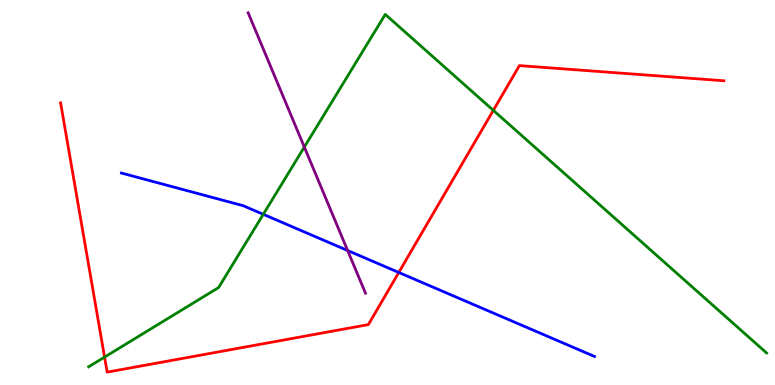[{'lines': ['blue', 'red'], 'intersections': [{'x': 5.15, 'y': 2.92}]}, {'lines': ['green', 'red'], 'intersections': [{'x': 1.35, 'y': 0.725}, {'x': 6.37, 'y': 7.13}]}, {'lines': ['purple', 'red'], 'intersections': []}, {'lines': ['blue', 'green'], 'intersections': [{'x': 3.4, 'y': 4.43}]}, {'lines': ['blue', 'purple'], 'intersections': [{'x': 4.49, 'y': 3.49}]}, {'lines': ['green', 'purple'], 'intersections': [{'x': 3.93, 'y': 6.18}]}]